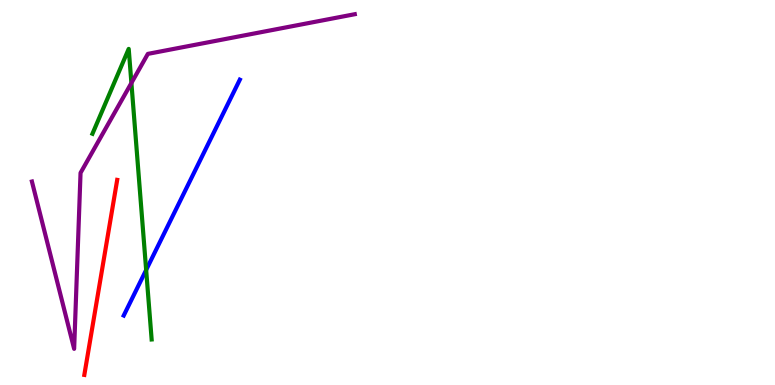[{'lines': ['blue', 'red'], 'intersections': []}, {'lines': ['green', 'red'], 'intersections': []}, {'lines': ['purple', 'red'], 'intersections': []}, {'lines': ['blue', 'green'], 'intersections': [{'x': 1.89, 'y': 2.99}]}, {'lines': ['blue', 'purple'], 'intersections': []}, {'lines': ['green', 'purple'], 'intersections': [{'x': 1.7, 'y': 7.84}]}]